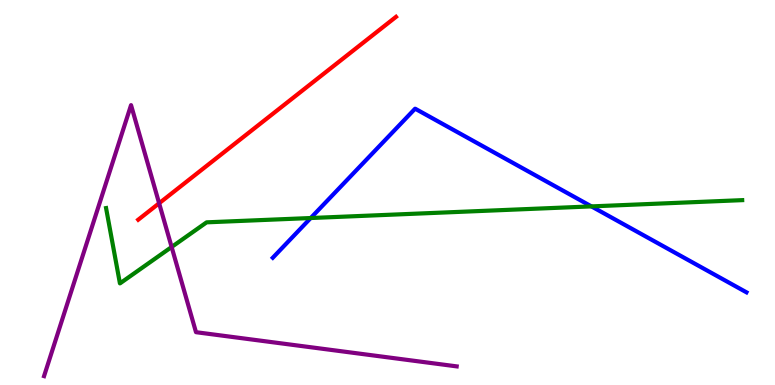[{'lines': ['blue', 'red'], 'intersections': []}, {'lines': ['green', 'red'], 'intersections': []}, {'lines': ['purple', 'red'], 'intersections': [{'x': 2.05, 'y': 4.72}]}, {'lines': ['blue', 'green'], 'intersections': [{'x': 4.01, 'y': 4.34}, {'x': 7.63, 'y': 4.64}]}, {'lines': ['blue', 'purple'], 'intersections': []}, {'lines': ['green', 'purple'], 'intersections': [{'x': 2.21, 'y': 3.58}]}]